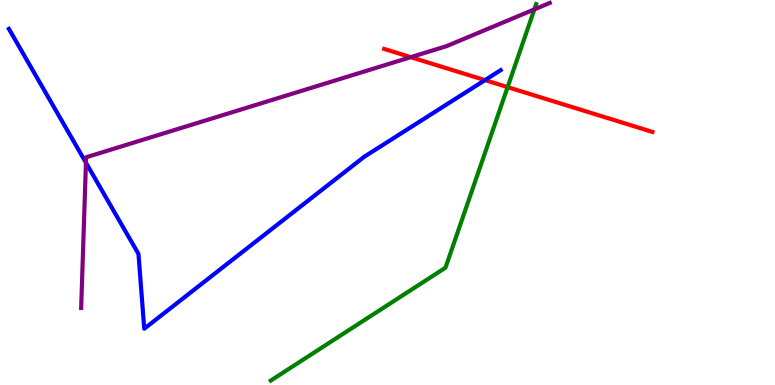[{'lines': ['blue', 'red'], 'intersections': [{'x': 6.26, 'y': 7.92}]}, {'lines': ['green', 'red'], 'intersections': [{'x': 6.55, 'y': 7.74}]}, {'lines': ['purple', 'red'], 'intersections': [{'x': 5.3, 'y': 8.52}]}, {'lines': ['blue', 'green'], 'intersections': []}, {'lines': ['blue', 'purple'], 'intersections': [{'x': 1.11, 'y': 5.77}]}, {'lines': ['green', 'purple'], 'intersections': [{'x': 6.9, 'y': 9.76}]}]